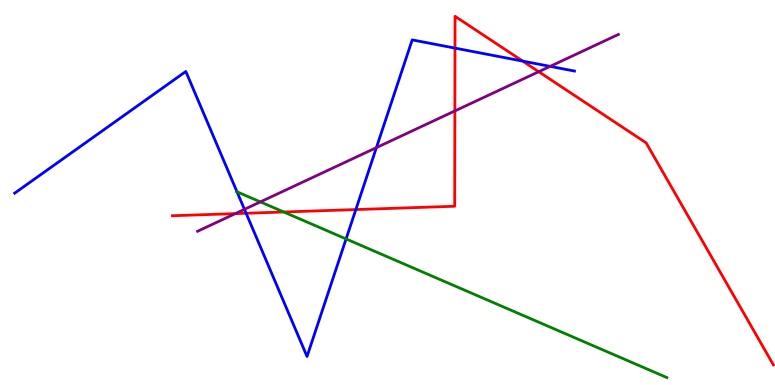[{'lines': ['blue', 'red'], 'intersections': [{'x': 3.18, 'y': 4.46}, {'x': 4.59, 'y': 4.56}, {'x': 5.87, 'y': 8.75}, {'x': 6.74, 'y': 8.41}]}, {'lines': ['green', 'red'], 'intersections': [{'x': 3.66, 'y': 4.49}]}, {'lines': ['purple', 'red'], 'intersections': [{'x': 3.04, 'y': 4.45}, {'x': 5.87, 'y': 7.12}, {'x': 6.95, 'y': 8.14}]}, {'lines': ['blue', 'green'], 'intersections': [{'x': 3.06, 'y': 5.02}, {'x': 4.47, 'y': 3.79}]}, {'lines': ['blue', 'purple'], 'intersections': [{'x': 3.15, 'y': 4.56}, {'x': 4.86, 'y': 6.17}, {'x': 7.1, 'y': 8.28}]}, {'lines': ['green', 'purple'], 'intersections': [{'x': 3.36, 'y': 4.76}]}]